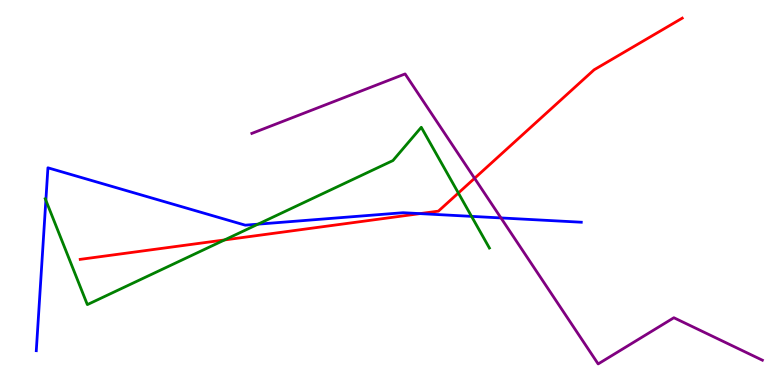[{'lines': ['blue', 'red'], 'intersections': [{'x': 5.42, 'y': 4.45}]}, {'lines': ['green', 'red'], 'intersections': [{'x': 2.9, 'y': 3.77}, {'x': 5.91, 'y': 4.99}]}, {'lines': ['purple', 'red'], 'intersections': [{'x': 6.12, 'y': 5.37}]}, {'lines': ['blue', 'green'], 'intersections': [{'x': 0.592, 'y': 4.8}, {'x': 3.33, 'y': 4.18}, {'x': 6.08, 'y': 4.38}]}, {'lines': ['blue', 'purple'], 'intersections': [{'x': 6.46, 'y': 4.34}]}, {'lines': ['green', 'purple'], 'intersections': []}]